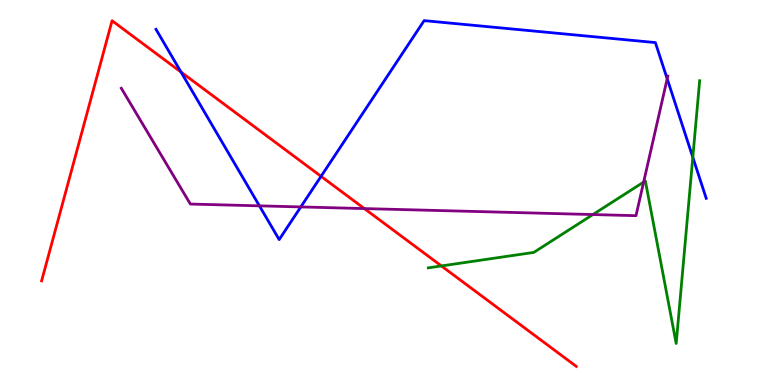[{'lines': ['blue', 'red'], 'intersections': [{'x': 2.34, 'y': 8.13}, {'x': 4.14, 'y': 5.42}]}, {'lines': ['green', 'red'], 'intersections': [{'x': 5.7, 'y': 3.09}]}, {'lines': ['purple', 'red'], 'intersections': [{'x': 4.7, 'y': 4.58}]}, {'lines': ['blue', 'green'], 'intersections': [{'x': 8.94, 'y': 5.91}]}, {'lines': ['blue', 'purple'], 'intersections': [{'x': 3.35, 'y': 4.65}, {'x': 3.88, 'y': 4.63}, {'x': 8.61, 'y': 7.95}]}, {'lines': ['green', 'purple'], 'intersections': [{'x': 7.65, 'y': 4.43}, {'x': 8.31, 'y': 5.27}]}]